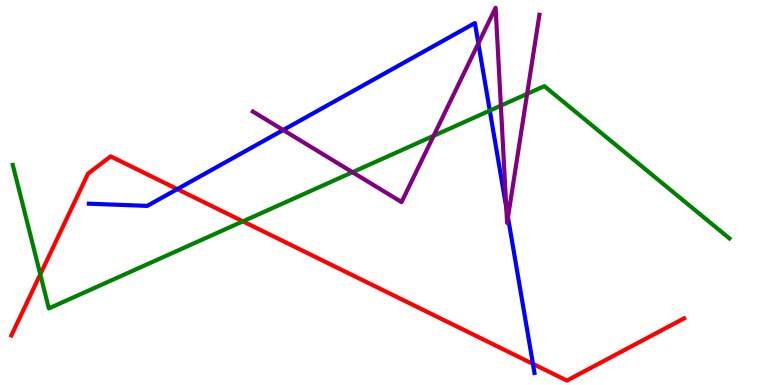[{'lines': ['blue', 'red'], 'intersections': [{'x': 2.29, 'y': 5.09}, {'x': 6.88, 'y': 0.549}]}, {'lines': ['green', 'red'], 'intersections': [{'x': 0.52, 'y': 2.87}, {'x': 3.13, 'y': 4.25}]}, {'lines': ['purple', 'red'], 'intersections': []}, {'lines': ['blue', 'green'], 'intersections': [{'x': 6.32, 'y': 7.13}]}, {'lines': ['blue', 'purple'], 'intersections': [{'x': 3.65, 'y': 6.62}, {'x': 6.17, 'y': 8.87}, {'x': 6.53, 'y': 4.61}, {'x': 6.55, 'y': 4.35}]}, {'lines': ['green', 'purple'], 'intersections': [{'x': 4.55, 'y': 5.53}, {'x': 5.6, 'y': 6.47}, {'x': 6.46, 'y': 7.26}, {'x': 6.8, 'y': 7.56}]}]